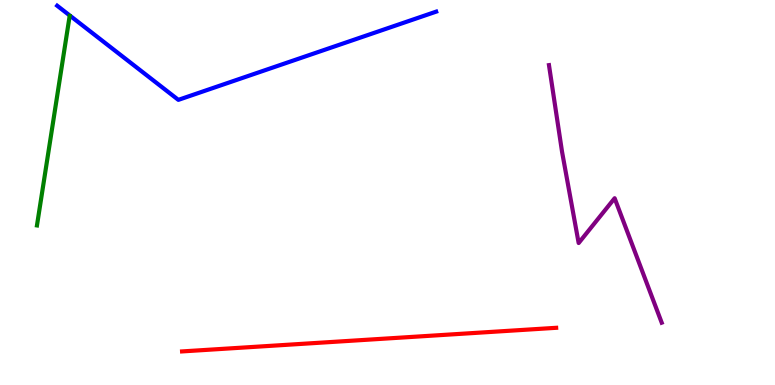[{'lines': ['blue', 'red'], 'intersections': []}, {'lines': ['green', 'red'], 'intersections': []}, {'lines': ['purple', 'red'], 'intersections': []}, {'lines': ['blue', 'green'], 'intersections': []}, {'lines': ['blue', 'purple'], 'intersections': []}, {'lines': ['green', 'purple'], 'intersections': []}]